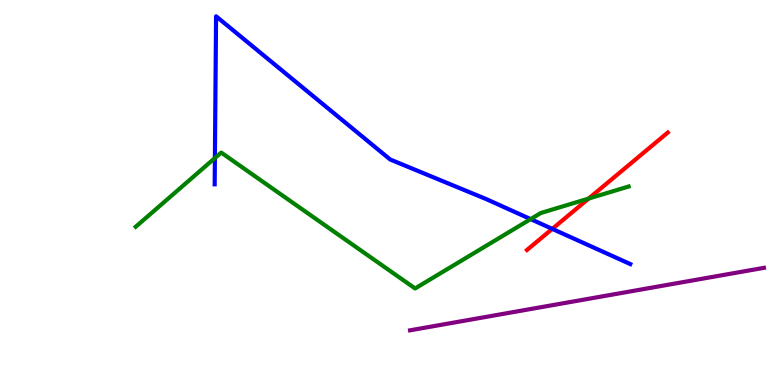[{'lines': ['blue', 'red'], 'intersections': [{'x': 7.13, 'y': 4.06}]}, {'lines': ['green', 'red'], 'intersections': [{'x': 7.59, 'y': 4.84}]}, {'lines': ['purple', 'red'], 'intersections': []}, {'lines': ['blue', 'green'], 'intersections': [{'x': 2.77, 'y': 5.89}, {'x': 6.85, 'y': 4.31}]}, {'lines': ['blue', 'purple'], 'intersections': []}, {'lines': ['green', 'purple'], 'intersections': []}]